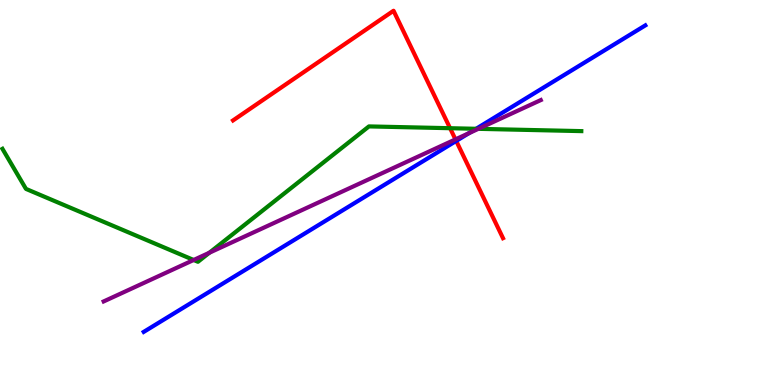[{'lines': ['blue', 'red'], 'intersections': [{'x': 5.89, 'y': 6.34}]}, {'lines': ['green', 'red'], 'intersections': [{'x': 5.81, 'y': 6.67}]}, {'lines': ['purple', 'red'], 'intersections': [{'x': 5.88, 'y': 6.38}]}, {'lines': ['blue', 'green'], 'intersections': [{'x': 6.14, 'y': 6.65}]}, {'lines': ['blue', 'purple'], 'intersections': [{'x': 6.05, 'y': 6.54}]}, {'lines': ['green', 'purple'], 'intersections': [{'x': 2.5, 'y': 3.25}, {'x': 2.7, 'y': 3.44}, {'x': 6.17, 'y': 6.65}]}]